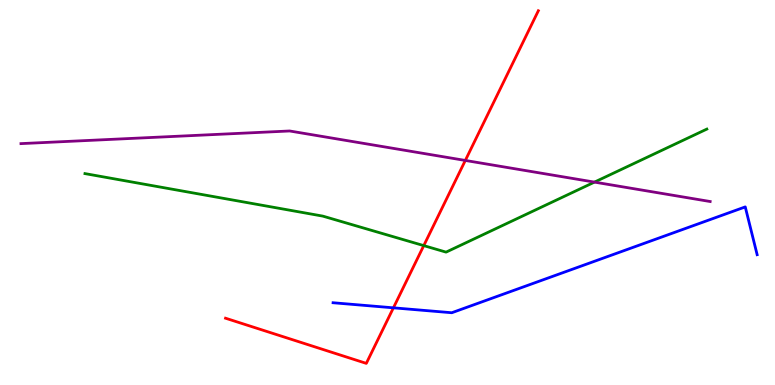[{'lines': ['blue', 'red'], 'intersections': [{'x': 5.08, 'y': 2.0}]}, {'lines': ['green', 'red'], 'intersections': [{'x': 5.47, 'y': 3.62}]}, {'lines': ['purple', 'red'], 'intersections': [{'x': 6.0, 'y': 5.83}]}, {'lines': ['blue', 'green'], 'intersections': []}, {'lines': ['blue', 'purple'], 'intersections': []}, {'lines': ['green', 'purple'], 'intersections': [{'x': 7.67, 'y': 5.27}]}]